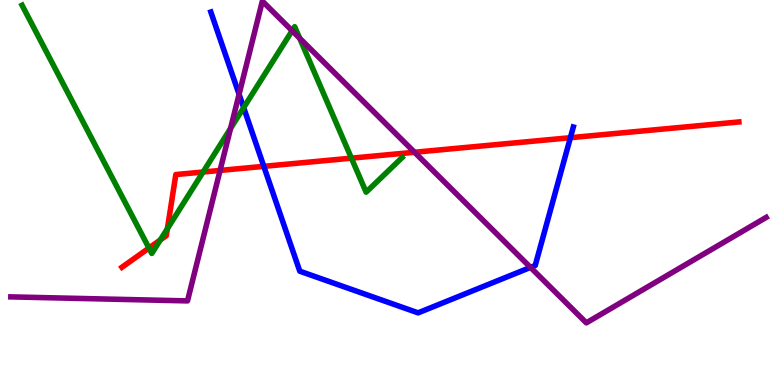[{'lines': ['blue', 'red'], 'intersections': [{'x': 3.4, 'y': 5.68}, {'x': 7.36, 'y': 6.42}]}, {'lines': ['green', 'red'], 'intersections': [{'x': 1.92, 'y': 3.56}, {'x': 2.07, 'y': 3.77}, {'x': 2.16, 'y': 4.06}, {'x': 2.62, 'y': 5.53}, {'x': 4.53, 'y': 5.89}]}, {'lines': ['purple', 'red'], 'intersections': [{'x': 2.84, 'y': 5.57}, {'x': 5.35, 'y': 6.05}]}, {'lines': ['blue', 'green'], 'intersections': [{'x': 3.14, 'y': 7.2}]}, {'lines': ['blue', 'purple'], 'intersections': [{'x': 3.08, 'y': 7.55}, {'x': 6.85, 'y': 3.05}]}, {'lines': ['green', 'purple'], 'intersections': [{'x': 2.97, 'y': 6.66}, {'x': 3.77, 'y': 9.2}, {'x': 3.87, 'y': 9.01}]}]